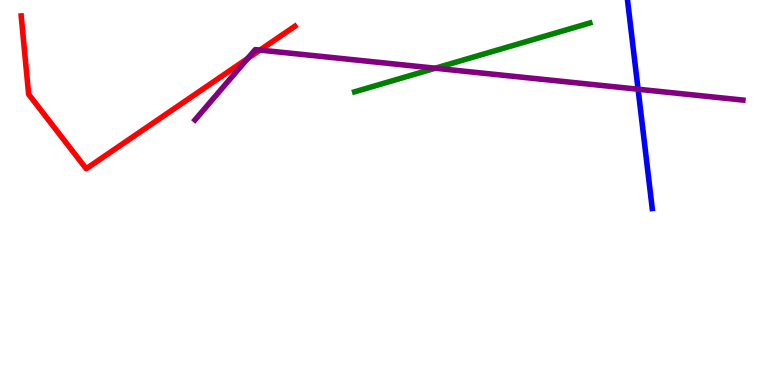[{'lines': ['blue', 'red'], 'intersections': []}, {'lines': ['green', 'red'], 'intersections': []}, {'lines': ['purple', 'red'], 'intersections': [{'x': 3.2, 'y': 8.48}, {'x': 3.35, 'y': 8.7}]}, {'lines': ['blue', 'green'], 'intersections': []}, {'lines': ['blue', 'purple'], 'intersections': [{'x': 8.23, 'y': 7.68}]}, {'lines': ['green', 'purple'], 'intersections': [{'x': 5.62, 'y': 8.23}]}]